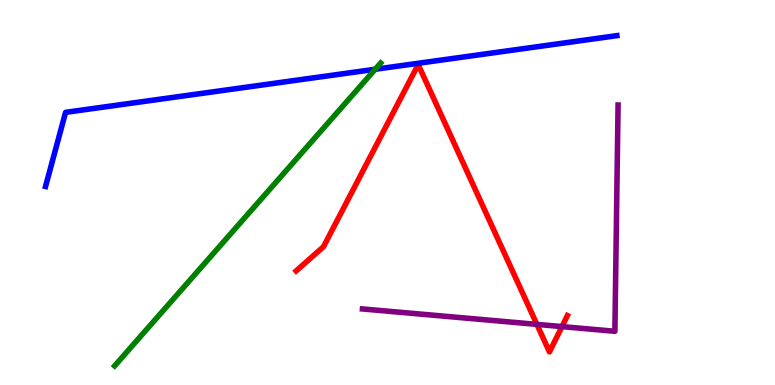[{'lines': ['blue', 'red'], 'intersections': []}, {'lines': ['green', 'red'], 'intersections': []}, {'lines': ['purple', 'red'], 'intersections': [{'x': 6.93, 'y': 1.57}, {'x': 7.25, 'y': 1.52}]}, {'lines': ['blue', 'green'], 'intersections': [{'x': 4.84, 'y': 8.2}]}, {'lines': ['blue', 'purple'], 'intersections': []}, {'lines': ['green', 'purple'], 'intersections': []}]